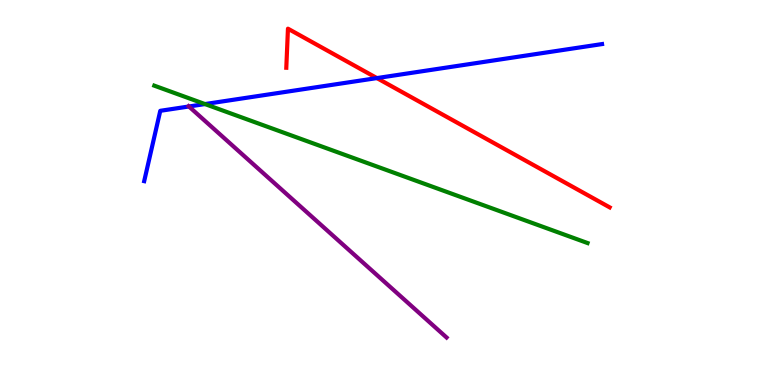[{'lines': ['blue', 'red'], 'intersections': [{'x': 4.86, 'y': 7.97}]}, {'lines': ['green', 'red'], 'intersections': []}, {'lines': ['purple', 'red'], 'intersections': []}, {'lines': ['blue', 'green'], 'intersections': [{'x': 2.64, 'y': 7.3}]}, {'lines': ['blue', 'purple'], 'intersections': [{'x': 2.44, 'y': 7.23}]}, {'lines': ['green', 'purple'], 'intersections': []}]